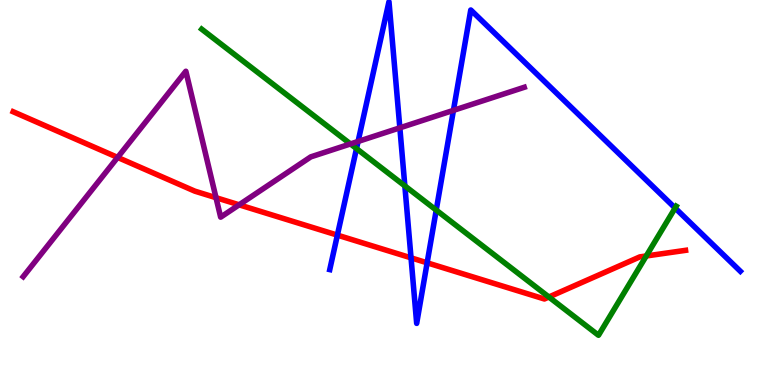[{'lines': ['blue', 'red'], 'intersections': [{'x': 4.35, 'y': 3.89}, {'x': 5.3, 'y': 3.3}, {'x': 5.51, 'y': 3.17}]}, {'lines': ['green', 'red'], 'intersections': [{'x': 7.08, 'y': 2.29}, {'x': 8.34, 'y': 3.35}]}, {'lines': ['purple', 'red'], 'intersections': [{'x': 1.52, 'y': 5.91}, {'x': 2.79, 'y': 4.87}, {'x': 3.09, 'y': 4.68}]}, {'lines': ['blue', 'green'], 'intersections': [{'x': 4.6, 'y': 6.14}, {'x': 5.22, 'y': 5.17}, {'x': 5.63, 'y': 4.54}, {'x': 8.71, 'y': 4.6}]}, {'lines': ['blue', 'purple'], 'intersections': [{'x': 4.62, 'y': 6.33}, {'x': 5.16, 'y': 6.68}, {'x': 5.85, 'y': 7.13}]}, {'lines': ['green', 'purple'], 'intersections': [{'x': 4.52, 'y': 6.26}]}]